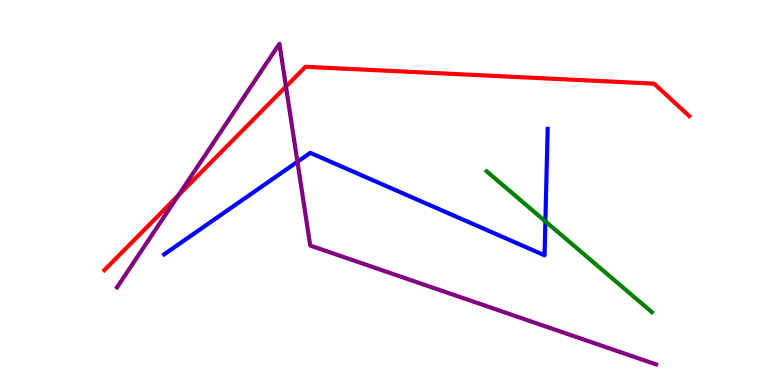[{'lines': ['blue', 'red'], 'intersections': []}, {'lines': ['green', 'red'], 'intersections': []}, {'lines': ['purple', 'red'], 'intersections': [{'x': 2.3, 'y': 4.93}, {'x': 3.69, 'y': 7.75}]}, {'lines': ['blue', 'green'], 'intersections': [{'x': 7.04, 'y': 4.25}]}, {'lines': ['blue', 'purple'], 'intersections': [{'x': 3.84, 'y': 5.8}]}, {'lines': ['green', 'purple'], 'intersections': []}]